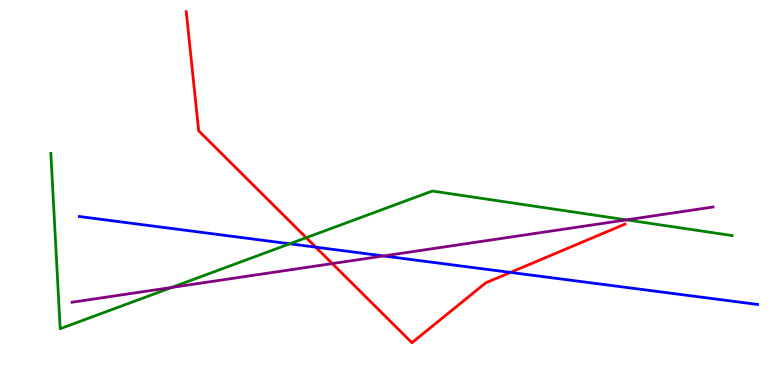[{'lines': ['blue', 'red'], 'intersections': [{'x': 4.07, 'y': 3.58}, {'x': 6.59, 'y': 2.92}]}, {'lines': ['green', 'red'], 'intersections': [{'x': 3.95, 'y': 3.83}]}, {'lines': ['purple', 'red'], 'intersections': [{'x': 4.29, 'y': 3.15}]}, {'lines': ['blue', 'green'], 'intersections': [{'x': 3.74, 'y': 3.67}]}, {'lines': ['blue', 'purple'], 'intersections': [{'x': 4.95, 'y': 3.35}]}, {'lines': ['green', 'purple'], 'intersections': [{'x': 2.22, 'y': 2.53}, {'x': 8.08, 'y': 4.29}]}]